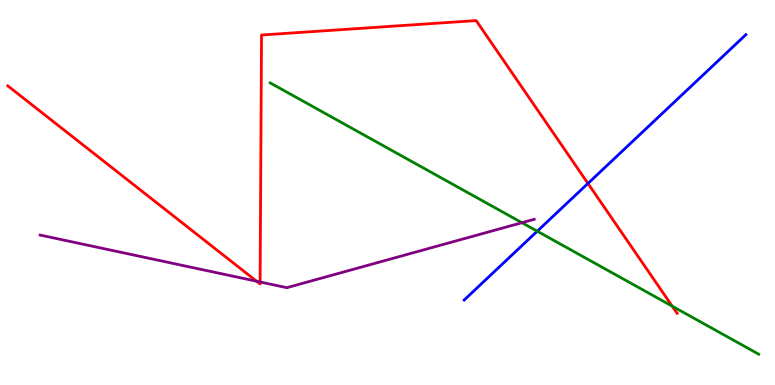[{'lines': ['blue', 'red'], 'intersections': [{'x': 7.59, 'y': 5.24}]}, {'lines': ['green', 'red'], 'intersections': [{'x': 8.67, 'y': 2.05}]}, {'lines': ['purple', 'red'], 'intersections': [{'x': 3.31, 'y': 2.7}, {'x': 3.36, 'y': 2.68}]}, {'lines': ['blue', 'green'], 'intersections': [{'x': 6.93, 'y': 3.99}]}, {'lines': ['blue', 'purple'], 'intersections': []}, {'lines': ['green', 'purple'], 'intersections': [{'x': 6.73, 'y': 4.22}]}]